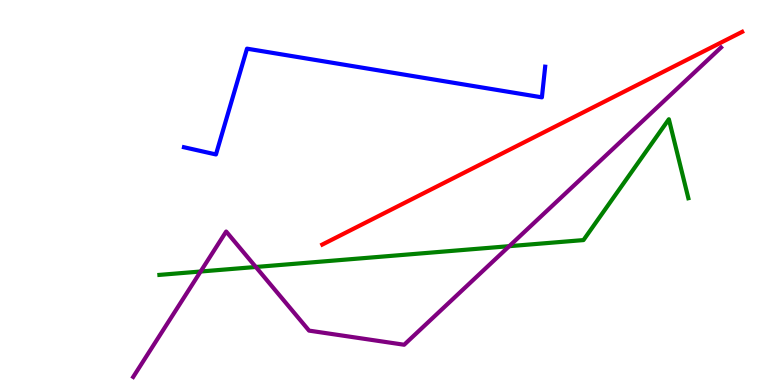[{'lines': ['blue', 'red'], 'intersections': []}, {'lines': ['green', 'red'], 'intersections': []}, {'lines': ['purple', 'red'], 'intersections': []}, {'lines': ['blue', 'green'], 'intersections': []}, {'lines': ['blue', 'purple'], 'intersections': []}, {'lines': ['green', 'purple'], 'intersections': [{'x': 2.59, 'y': 2.95}, {'x': 3.3, 'y': 3.07}, {'x': 6.57, 'y': 3.61}]}]